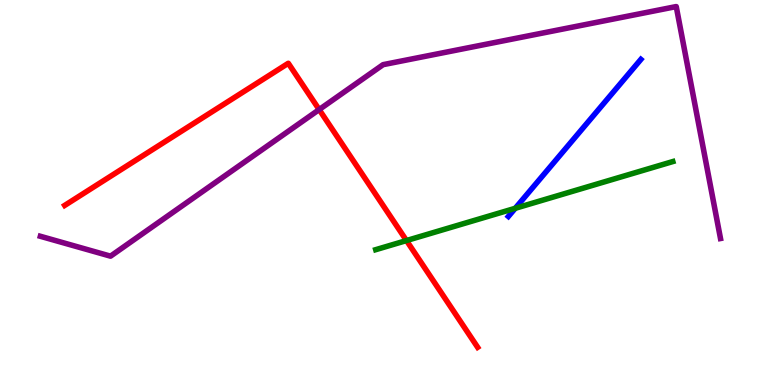[{'lines': ['blue', 'red'], 'intersections': []}, {'lines': ['green', 'red'], 'intersections': [{'x': 5.24, 'y': 3.75}]}, {'lines': ['purple', 'red'], 'intersections': [{'x': 4.12, 'y': 7.15}]}, {'lines': ['blue', 'green'], 'intersections': [{'x': 6.65, 'y': 4.59}]}, {'lines': ['blue', 'purple'], 'intersections': []}, {'lines': ['green', 'purple'], 'intersections': []}]